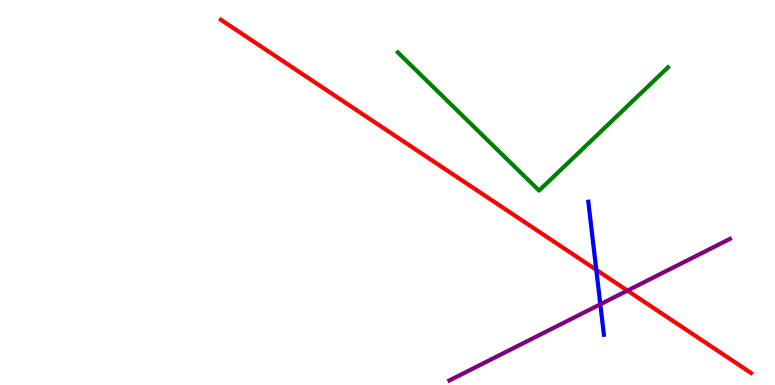[{'lines': ['blue', 'red'], 'intersections': [{'x': 7.69, 'y': 2.99}]}, {'lines': ['green', 'red'], 'intersections': []}, {'lines': ['purple', 'red'], 'intersections': [{'x': 8.1, 'y': 2.45}]}, {'lines': ['blue', 'green'], 'intersections': []}, {'lines': ['blue', 'purple'], 'intersections': [{'x': 7.75, 'y': 2.1}]}, {'lines': ['green', 'purple'], 'intersections': []}]